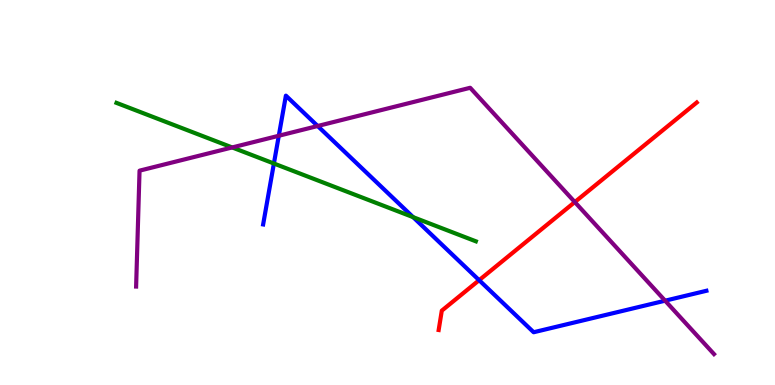[{'lines': ['blue', 'red'], 'intersections': [{'x': 6.18, 'y': 2.72}]}, {'lines': ['green', 'red'], 'intersections': []}, {'lines': ['purple', 'red'], 'intersections': [{'x': 7.42, 'y': 4.75}]}, {'lines': ['blue', 'green'], 'intersections': [{'x': 3.53, 'y': 5.75}, {'x': 5.33, 'y': 4.36}]}, {'lines': ['blue', 'purple'], 'intersections': [{'x': 3.6, 'y': 6.47}, {'x': 4.1, 'y': 6.73}, {'x': 8.58, 'y': 2.19}]}, {'lines': ['green', 'purple'], 'intersections': [{'x': 3.0, 'y': 6.17}]}]